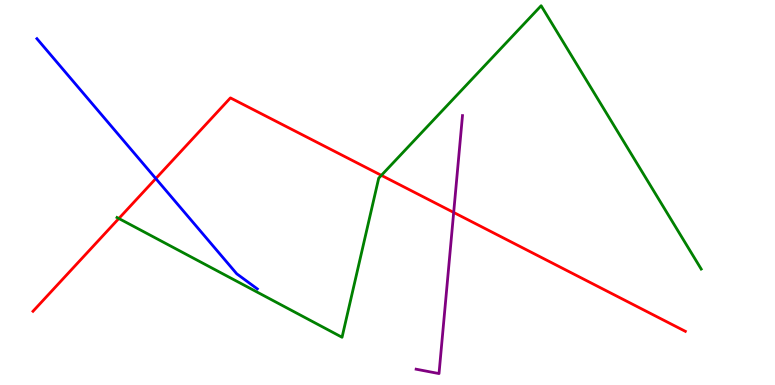[{'lines': ['blue', 'red'], 'intersections': [{'x': 2.01, 'y': 5.36}]}, {'lines': ['green', 'red'], 'intersections': [{'x': 1.53, 'y': 4.32}, {'x': 4.92, 'y': 5.45}]}, {'lines': ['purple', 'red'], 'intersections': [{'x': 5.85, 'y': 4.48}]}, {'lines': ['blue', 'green'], 'intersections': []}, {'lines': ['blue', 'purple'], 'intersections': []}, {'lines': ['green', 'purple'], 'intersections': []}]